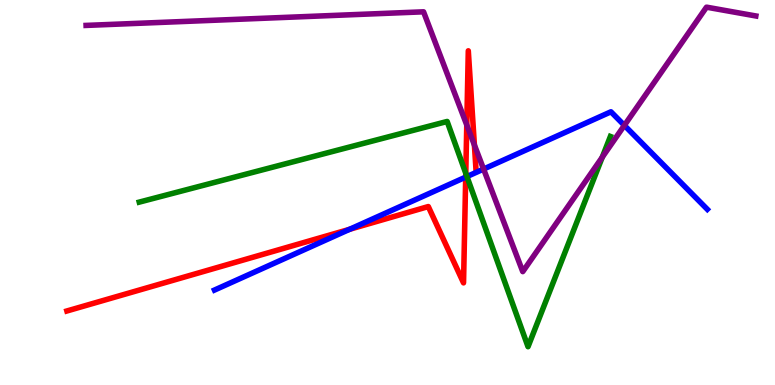[{'lines': ['blue', 'red'], 'intersections': [{'x': 4.51, 'y': 4.04}, {'x': 6.01, 'y': 5.4}]}, {'lines': ['green', 'red'], 'intersections': [{'x': 6.01, 'y': 5.5}]}, {'lines': ['purple', 'red'], 'intersections': [{'x': 6.02, 'y': 6.75}, {'x': 6.12, 'y': 6.23}]}, {'lines': ['blue', 'green'], 'intersections': [{'x': 6.02, 'y': 5.41}]}, {'lines': ['blue', 'purple'], 'intersections': [{'x': 6.24, 'y': 5.61}, {'x': 8.06, 'y': 6.74}]}, {'lines': ['green', 'purple'], 'intersections': [{'x': 7.77, 'y': 5.92}]}]